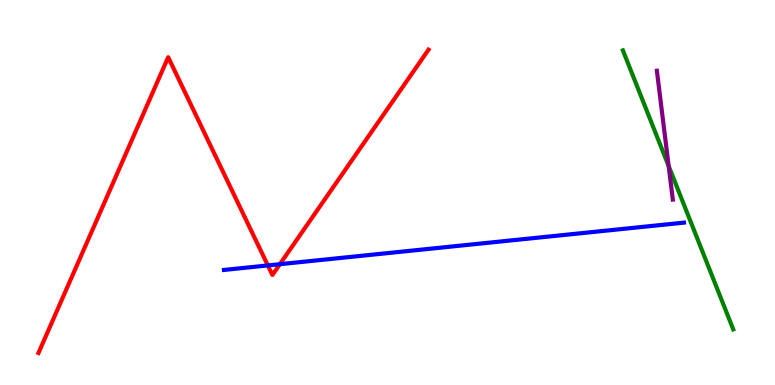[{'lines': ['blue', 'red'], 'intersections': [{'x': 3.46, 'y': 3.11}, {'x': 3.61, 'y': 3.14}]}, {'lines': ['green', 'red'], 'intersections': []}, {'lines': ['purple', 'red'], 'intersections': []}, {'lines': ['blue', 'green'], 'intersections': []}, {'lines': ['blue', 'purple'], 'intersections': []}, {'lines': ['green', 'purple'], 'intersections': [{'x': 8.63, 'y': 5.69}]}]